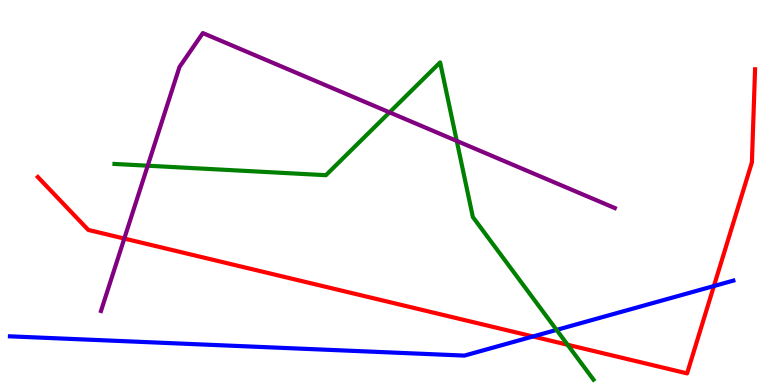[{'lines': ['blue', 'red'], 'intersections': [{'x': 6.88, 'y': 1.26}, {'x': 9.21, 'y': 2.57}]}, {'lines': ['green', 'red'], 'intersections': [{'x': 7.32, 'y': 1.05}]}, {'lines': ['purple', 'red'], 'intersections': [{'x': 1.6, 'y': 3.8}]}, {'lines': ['blue', 'green'], 'intersections': [{'x': 7.18, 'y': 1.43}]}, {'lines': ['blue', 'purple'], 'intersections': []}, {'lines': ['green', 'purple'], 'intersections': [{'x': 1.91, 'y': 5.7}, {'x': 5.03, 'y': 7.08}, {'x': 5.89, 'y': 6.34}]}]